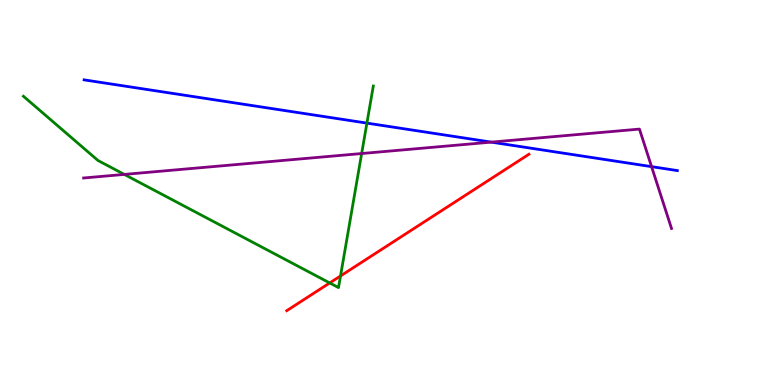[{'lines': ['blue', 'red'], 'intersections': []}, {'lines': ['green', 'red'], 'intersections': [{'x': 4.25, 'y': 2.65}, {'x': 4.39, 'y': 2.83}]}, {'lines': ['purple', 'red'], 'intersections': []}, {'lines': ['blue', 'green'], 'intersections': [{'x': 4.73, 'y': 6.8}]}, {'lines': ['blue', 'purple'], 'intersections': [{'x': 6.34, 'y': 6.31}, {'x': 8.41, 'y': 5.67}]}, {'lines': ['green', 'purple'], 'intersections': [{'x': 1.6, 'y': 5.47}, {'x': 4.67, 'y': 6.01}]}]